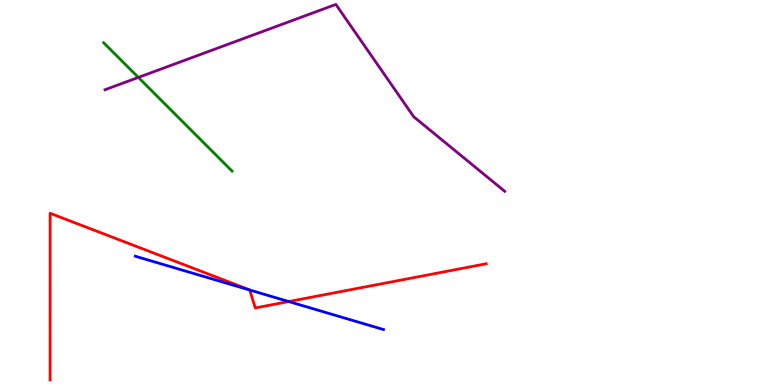[{'lines': ['blue', 'red'], 'intersections': [{'x': 3.22, 'y': 2.47}, {'x': 3.73, 'y': 2.17}]}, {'lines': ['green', 'red'], 'intersections': []}, {'lines': ['purple', 'red'], 'intersections': []}, {'lines': ['blue', 'green'], 'intersections': []}, {'lines': ['blue', 'purple'], 'intersections': []}, {'lines': ['green', 'purple'], 'intersections': [{'x': 1.79, 'y': 7.99}]}]